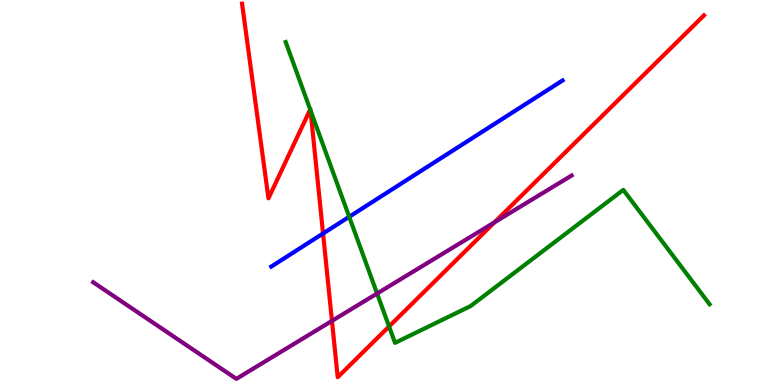[{'lines': ['blue', 'red'], 'intersections': [{'x': 4.17, 'y': 3.94}]}, {'lines': ['green', 'red'], 'intersections': [{'x': 4.0, 'y': 7.16}, {'x': 4.01, 'y': 7.13}, {'x': 5.02, 'y': 1.52}]}, {'lines': ['purple', 'red'], 'intersections': [{'x': 4.28, 'y': 1.67}, {'x': 6.38, 'y': 4.23}]}, {'lines': ['blue', 'green'], 'intersections': [{'x': 4.51, 'y': 4.37}]}, {'lines': ['blue', 'purple'], 'intersections': []}, {'lines': ['green', 'purple'], 'intersections': [{'x': 4.87, 'y': 2.38}]}]